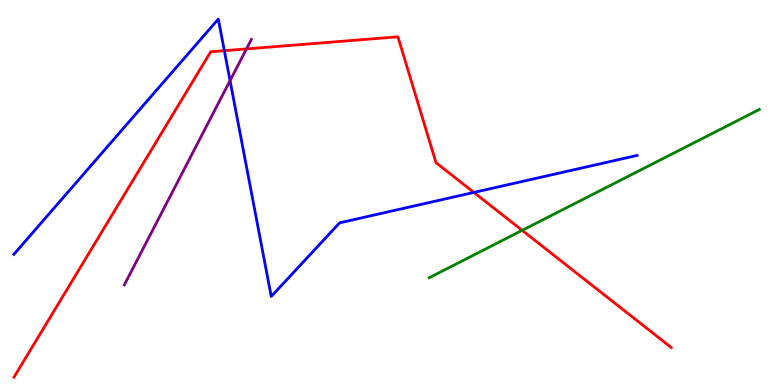[{'lines': ['blue', 'red'], 'intersections': [{'x': 2.89, 'y': 8.68}, {'x': 6.11, 'y': 5.0}]}, {'lines': ['green', 'red'], 'intersections': [{'x': 6.74, 'y': 4.02}]}, {'lines': ['purple', 'red'], 'intersections': [{'x': 3.18, 'y': 8.73}]}, {'lines': ['blue', 'green'], 'intersections': []}, {'lines': ['blue', 'purple'], 'intersections': [{'x': 2.97, 'y': 7.91}]}, {'lines': ['green', 'purple'], 'intersections': []}]